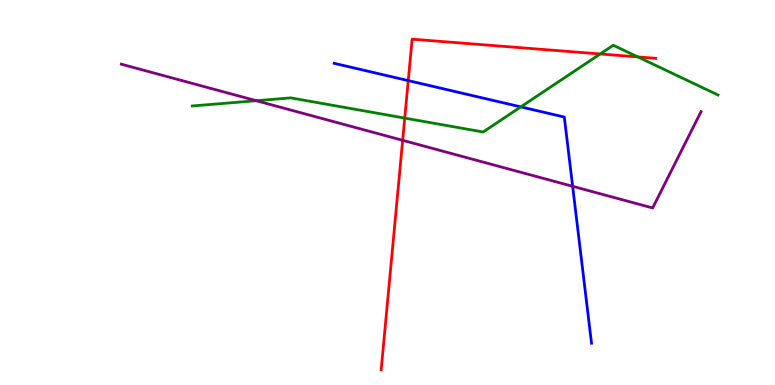[{'lines': ['blue', 'red'], 'intersections': [{'x': 5.27, 'y': 7.91}]}, {'lines': ['green', 'red'], 'intersections': [{'x': 5.22, 'y': 6.93}, {'x': 7.74, 'y': 8.6}, {'x': 8.23, 'y': 8.52}]}, {'lines': ['purple', 'red'], 'intersections': [{'x': 5.2, 'y': 6.36}]}, {'lines': ['blue', 'green'], 'intersections': [{'x': 6.72, 'y': 7.22}]}, {'lines': ['blue', 'purple'], 'intersections': [{'x': 7.39, 'y': 5.16}]}, {'lines': ['green', 'purple'], 'intersections': [{'x': 3.31, 'y': 7.38}]}]